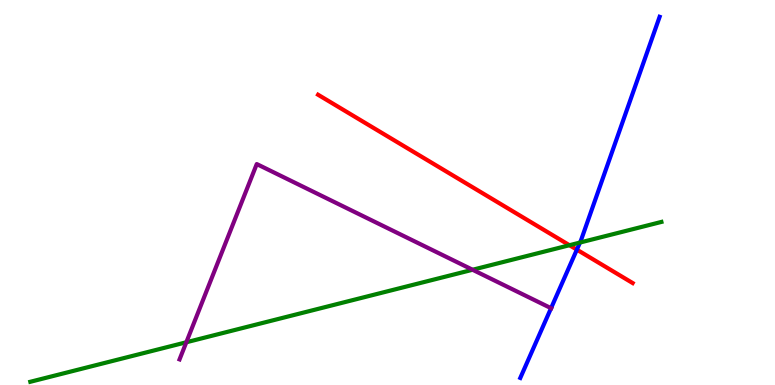[{'lines': ['blue', 'red'], 'intersections': [{'x': 7.44, 'y': 3.52}]}, {'lines': ['green', 'red'], 'intersections': [{'x': 7.35, 'y': 3.63}]}, {'lines': ['purple', 'red'], 'intersections': []}, {'lines': ['blue', 'green'], 'intersections': [{'x': 7.48, 'y': 3.7}]}, {'lines': ['blue', 'purple'], 'intersections': [{'x': 7.11, 'y': 2.0}]}, {'lines': ['green', 'purple'], 'intersections': [{'x': 2.4, 'y': 1.11}, {'x': 6.1, 'y': 2.99}]}]